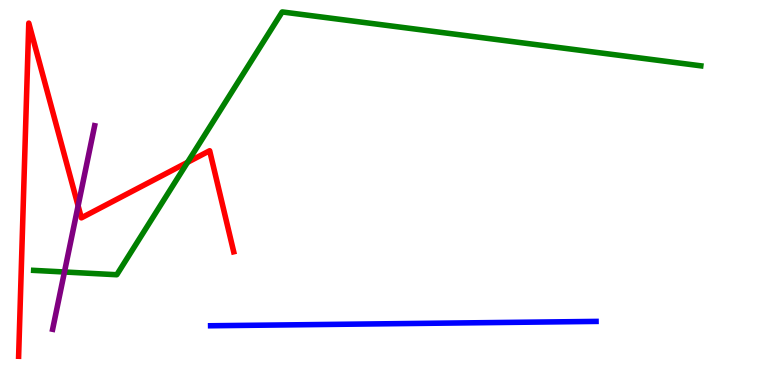[{'lines': ['blue', 'red'], 'intersections': []}, {'lines': ['green', 'red'], 'intersections': [{'x': 2.42, 'y': 5.78}]}, {'lines': ['purple', 'red'], 'intersections': [{'x': 1.01, 'y': 4.65}]}, {'lines': ['blue', 'green'], 'intersections': []}, {'lines': ['blue', 'purple'], 'intersections': []}, {'lines': ['green', 'purple'], 'intersections': [{'x': 0.832, 'y': 2.94}]}]